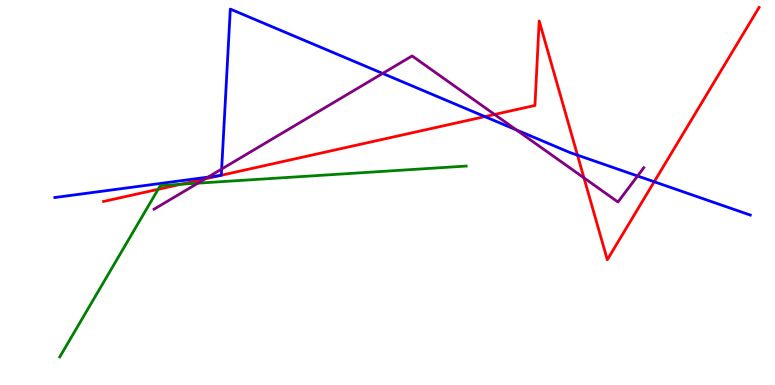[{'lines': ['blue', 'red'], 'intersections': [{'x': 2.84, 'y': 5.44}, {'x': 2.86, 'y': 5.45}, {'x': 6.26, 'y': 6.97}, {'x': 7.45, 'y': 5.97}, {'x': 8.44, 'y': 5.28}]}, {'lines': ['green', 'red'], 'intersections': [{'x': 2.04, 'y': 5.08}, {'x': 2.33, 'y': 5.21}]}, {'lines': ['purple', 'red'], 'intersections': [{'x': 2.65, 'y': 5.35}, {'x': 6.38, 'y': 7.03}, {'x': 7.53, 'y': 5.38}]}, {'lines': ['blue', 'green'], 'intersections': []}, {'lines': ['blue', 'purple'], 'intersections': [{'x': 2.68, 'y': 5.4}, {'x': 2.86, 'y': 5.61}, {'x': 4.94, 'y': 8.09}, {'x': 6.66, 'y': 6.63}, {'x': 8.23, 'y': 5.43}]}, {'lines': ['green', 'purple'], 'intersections': [{'x': 2.55, 'y': 5.24}]}]